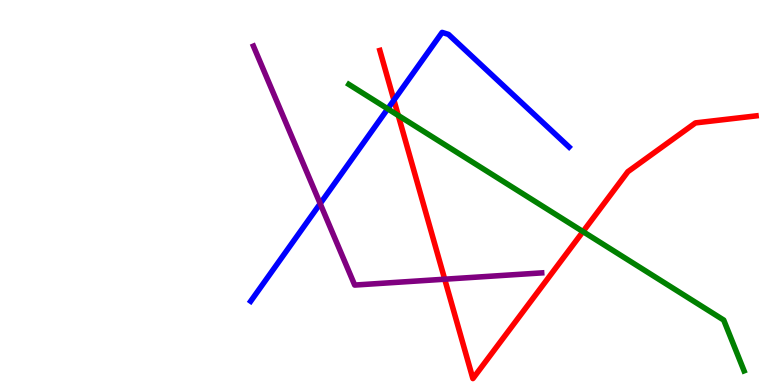[{'lines': ['blue', 'red'], 'intersections': [{'x': 5.08, 'y': 7.4}]}, {'lines': ['green', 'red'], 'intersections': [{'x': 5.14, 'y': 7.0}, {'x': 7.52, 'y': 3.98}]}, {'lines': ['purple', 'red'], 'intersections': [{'x': 5.74, 'y': 2.75}]}, {'lines': ['blue', 'green'], 'intersections': [{'x': 5.0, 'y': 7.17}]}, {'lines': ['blue', 'purple'], 'intersections': [{'x': 4.13, 'y': 4.71}]}, {'lines': ['green', 'purple'], 'intersections': []}]